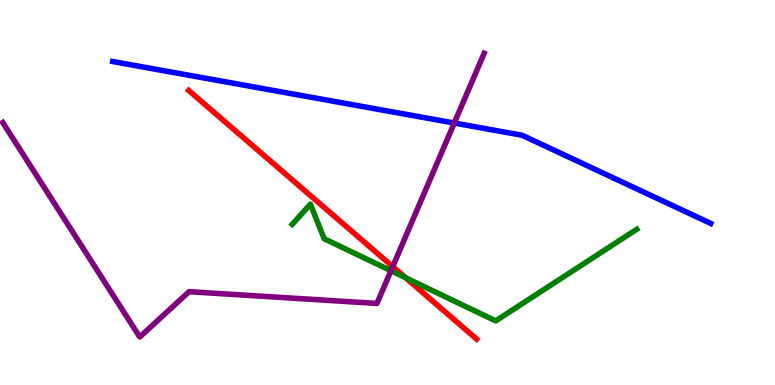[{'lines': ['blue', 'red'], 'intersections': []}, {'lines': ['green', 'red'], 'intersections': [{'x': 5.23, 'y': 2.79}]}, {'lines': ['purple', 'red'], 'intersections': [{'x': 5.07, 'y': 3.07}]}, {'lines': ['blue', 'green'], 'intersections': []}, {'lines': ['blue', 'purple'], 'intersections': [{'x': 5.86, 'y': 6.8}]}, {'lines': ['green', 'purple'], 'intersections': [{'x': 5.04, 'y': 2.97}]}]